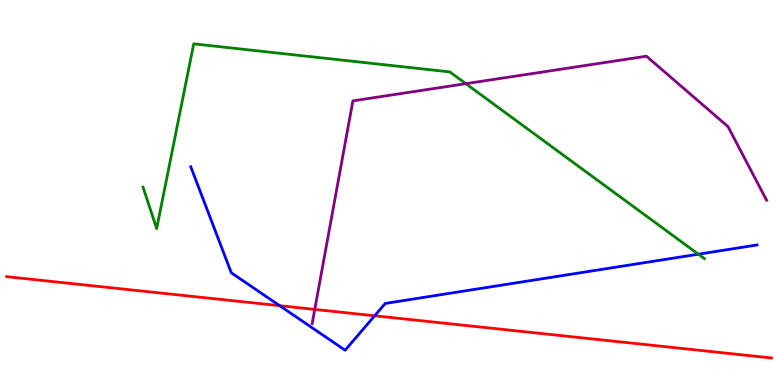[{'lines': ['blue', 'red'], 'intersections': [{'x': 3.61, 'y': 2.06}, {'x': 4.83, 'y': 1.8}]}, {'lines': ['green', 'red'], 'intersections': []}, {'lines': ['purple', 'red'], 'intersections': [{'x': 4.06, 'y': 1.96}]}, {'lines': ['blue', 'green'], 'intersections': [{'x': 9.01, 'y': 3.4}]}, {'lines': ['blue', 'purple'], 'intersections': []}, {'lines': ['green', 'purple'], 'intersections': [{'x': 6.01, 'y': 7.83}]}]